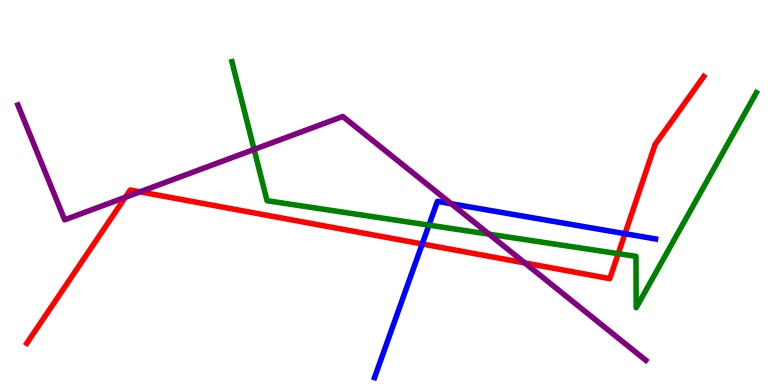[{'lines': ['blue', 'red'], 'intersections': [{'x': 5.45, 'y': 3.66}, {'x': 8.06, 'y': 3.93}]}, {'lines': ['green', 'red'], 'intersections': [{'x': 7.98, 'y': 3.41}]}, {'lines': ['purple', 'red'], 'intersections': [{'x': 1.62, 'y': 4.88}, {'x': 1.81, 'y': 5.02}, {'x': 6.77, 'y': 3.17}]}, {'lines': ['blue', 'green'], 'intersections': [{'x': 5.53, 'y': 4.15}]}, {'lines': ['blue', 'purple'], 'intersections': [{'x': 5.82, 'y': 4.71}]}, {'lines': ['green', 'purple'], 'intersections': [{'x': 3.28, 'y': 6.12}, {'x': 6.31, 'y': 3.92}]}]